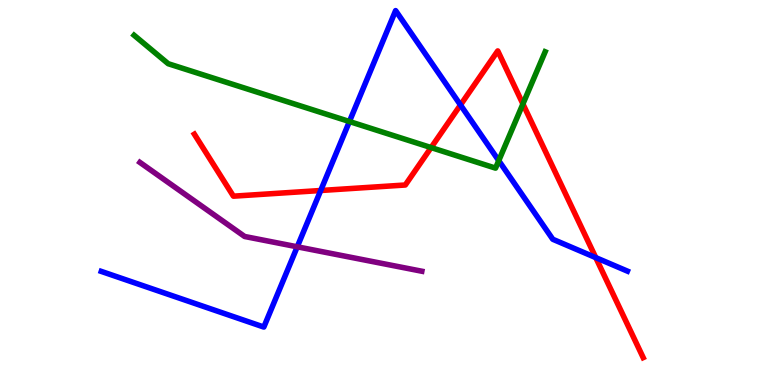[{'lines': ['blue', 'red'], 'intersections': [{'x': 4.14, 'y': 5.05}, {'x': 5.94, 'y': 7.27}, {'x': 7.69, 'y': 3.31}]}, {'lines': ['green', 'red'], 'intersections': [{'x': 5.56, 'y': 6.17}, {'x': 6.75, 'y': 7.3}]}, {'lines': ['purple', 'red'], 'intersections': []}, {'lines': ['blue', 'green'], 'intersections': [{'x': 4.51, 'y': 6.84}, {'x': 6.44, 'y': 5.83}]}, {'lines': ['blue', 'purple'], 'intersections': [{'x': 3.84, 'y': 3.59}]}, {'lines': ['green', 'purple'], 'intersections': []}]